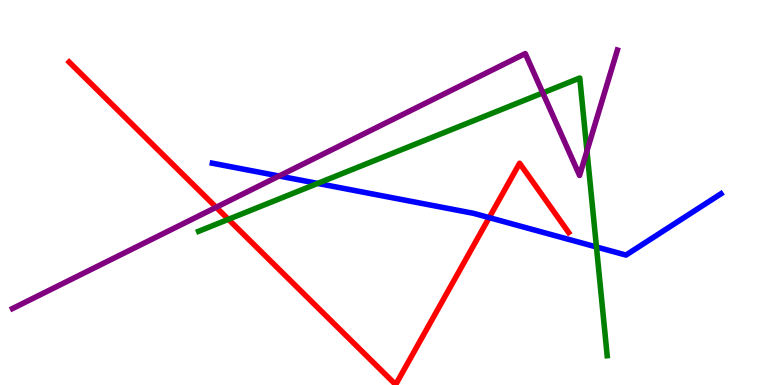[{'lines': ['blue', 'red'], 'intersections': [{'x': 6.31, 'y': 4.35}]}, {'lines': ['green', 'red'], 'intersections': [{'x': 2.95, 'y': 4.3}]}, {'lines': ['purple', 'red'], 'intersections': [{'x': 2.79, 'y': 4.62}]}, {'lines': ['blue', 'green'], 'intersections': [{'x': 4.1, 'y': 5.24}, {'x': 7.7, 'y': 3.58}]}, {'lines': ['blue', 'purple'], 'intersections': [{'x': 3.6, 'y': 5.43}]}, {'lines': ['green', 'purple'], 'intersections': [{'x': 7.0, 'y': 7.59}, {'x': 7.57, 'y': 6.08}]}]